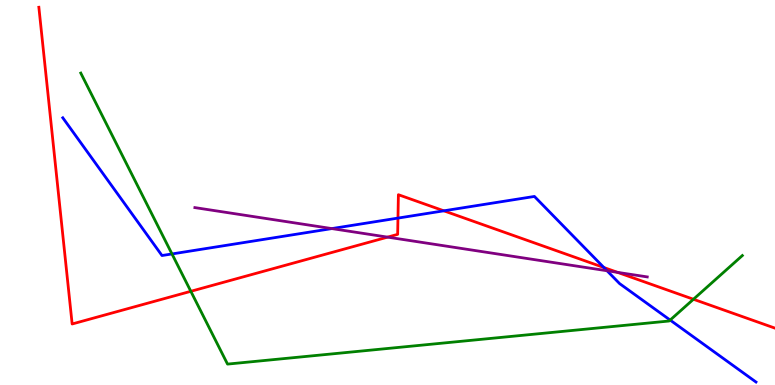[{'lines': ['blue', 'red'], 'intersections': [{'x': 5.13, 'y': 4.34}, {'x': 5.73, 'y': 4.52}, {'x': 7.79, 'y': 3.05}]}, {'lines': ['green', 'red'], 'intersections': [{'x': 2.46, 'y': 2.43}, {'x': 8.95, 'y': 2.23}]}, {'lines': ['purple', 'red'], 'intersections': [{'x': 5.0, 'y': 3.84}, {'x': 7.97, 'y': 2.93}]}, {'lines': ['blue', 'green'], 'intersections': [{'x': 2.22, 'y': 3.4}, {'x': 8.65, 'y': 1.69}]}, {'lines': ['blue', 'purple'], 'intersections': [{'x': 4.28, 'y': 4.06}, {'x': 7.83, 'y': 2.97}]}, {'lines': ['green', 'purple'], 'intersections': []}]